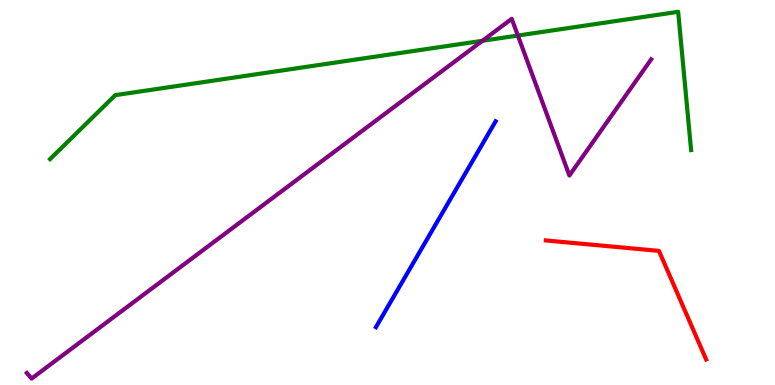[{'lines': ['blue', 'red'], 'intersections': []}, {'lines': ['green', 'red'], 'intersections': []}, {'lines': ['purple', 'red'], 'intersections': []}, {'lines': ['blue', 'green'], 'intersections': []}, {'lines': ['blue', 'purple'], 'intersections': []}, {'lines': ['green', 'purple'], 'intersections': [{'x': 6.22, 'y': 8.94}, {'x': 6.68, 'y': 9.08}]}]